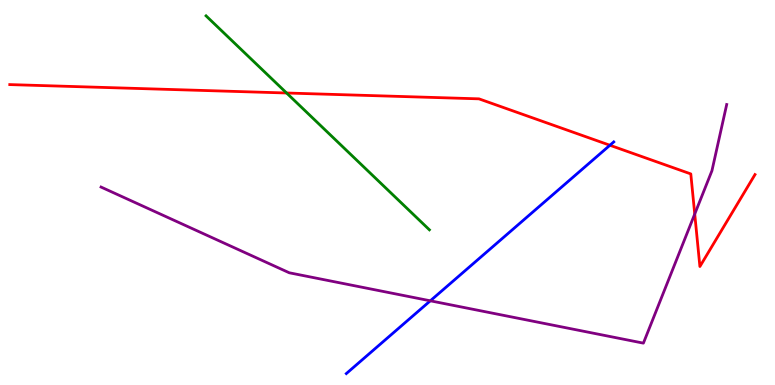[{'lines': ['blue', 'red'], 'intersections': [{'x': 7.87, 'y': 6.23}]}, {'lines': ['green', 'red'], 'intersections': [{'x': 3.7, 'y': 7.58}]}, {'lines': ['purple', 'red'], 'intersections': [{'x': 8.96, 'y': 4.44}]}, {'lines': ['blue', 'green'], 'intersections': []}, {'lines': ['blue', 'purple'], 'intersections': [{'x': 5.55, 'y': 2.19}]}, {'lines': ['green', 'purple'], 'intersections': []}]